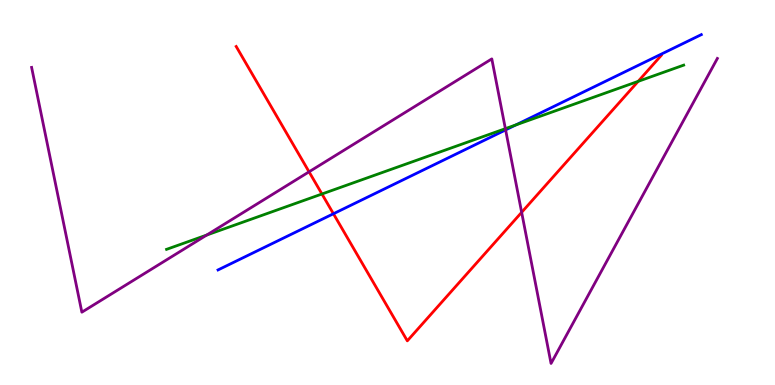[{'lines': ['blue', 'red'], 'intersections': [{'x': 4.3, 'y': 4.45}]}, {'lines': ['green', 'red'], 'intersections': [{'x': 4.15, 'y': 4.96}, {'x': 8.23, 'y': 7.89}]}, {'lines': ['purple', 'red'], 'intersections': [{'x': 3.99, 'y': 5.54}, {'x': 6.73, 'y': 4.48}]}, {'lines': ['blue', 'green'], 'intersections': [{'x': 6.66, 'y': 6.76}]}, {'lines': ['blue', 'purple'], 'intersections': [{'x': 6.52, 'y': 6.63}]}, {'lines': ['green', 'purple'], 'intersections': [{'x': 2.67, 'y': 3.89}, {'x': 6.52, 'y': 6.66}]}]